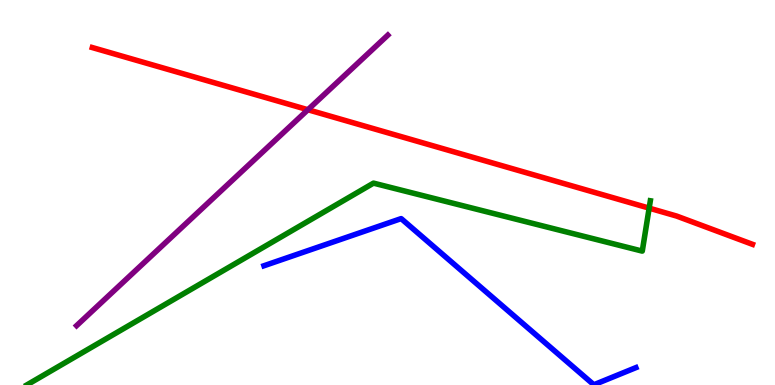[{'lines': ['blue', 'red'], 'intersections': []}, {'lines': ['green', 'red'], 'intersections': [{'x': 8.38, 'y': 4.59}]}, {'lines': ['purple', 'red'], 'intersections': [{'x': 3.97, 'y': 7.15}]}, {'lines': ['blue', 'green'], 'intersections': []}, {'lines': ['blue', 'purple'], 'intersections': []}, {'lines': ['green', 'purple'], 'intersections': []}]